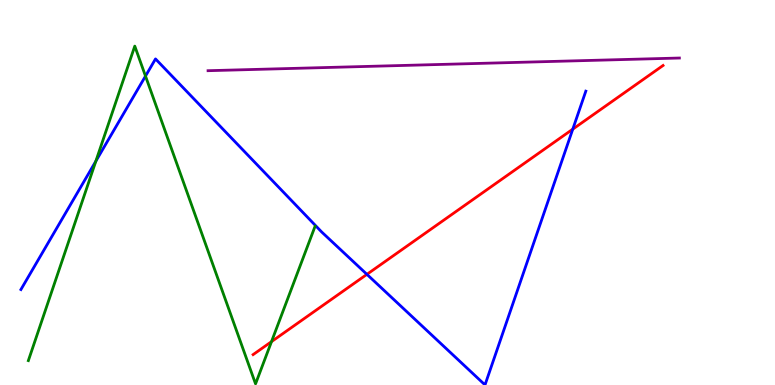[{'lines': ['blue', 'red'], 'intersections': [{'x': 4.73, 'y': 2.87}, {'x': 7.39, 'y': 6.65}]}, {'lines': ['green', 'red'], 'intersections': [{'x': 3.5, 'y': 1.13}]}, {'lines': ['purple', 'red'], 'intersections': []}, {'lines': ['blue', 'green'], 'intersections': [{'x': 1.24, 'y': 5.81}, {'x': 1.88, 'y': 8.02}]}, {'lines': ['blue', 'purple'], 'intersections': []}, {'lines': ['green', 'purple'], 'intersections': []}]